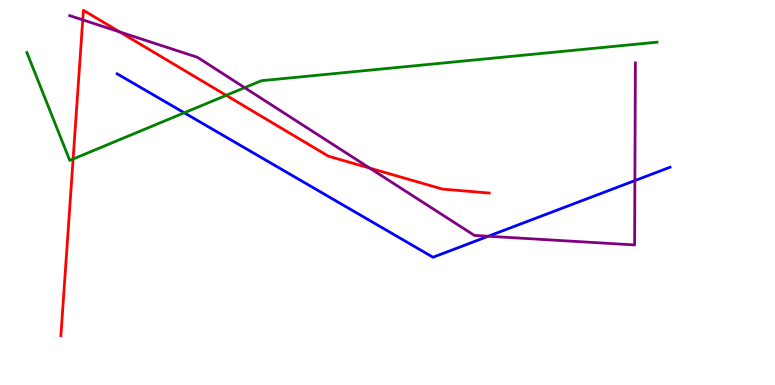[{'lines': ['blue', 'red'], 'intersections': []}, {'lines': ['green', 'red'], 'intersections': [{'x': 0.943, 'y': 5.87}, {'x': 2.92, 'y': 7.52}]}, {'lines': ['purple', 'red'], 'intersections': [{'x': 1.07, 'y': 9.48}, {'x': 1.55, 'y': 9.17}, {'x': 4.77, 'y': 5.63}]}, {'lines': ['blue', 'green'], 'intersections': [{'x': 2.38, 'y': 7.07}]}, {'lines': ['blue', 'purple'], 'intersections': [{'x': 6.3, 'y': 3.86}, {'x': 8.19, 'y': 5.31}]}, {'lines': ['green', 'purple'], 'intersections': [{'x': 3.16, 'y': 7.72}]}]